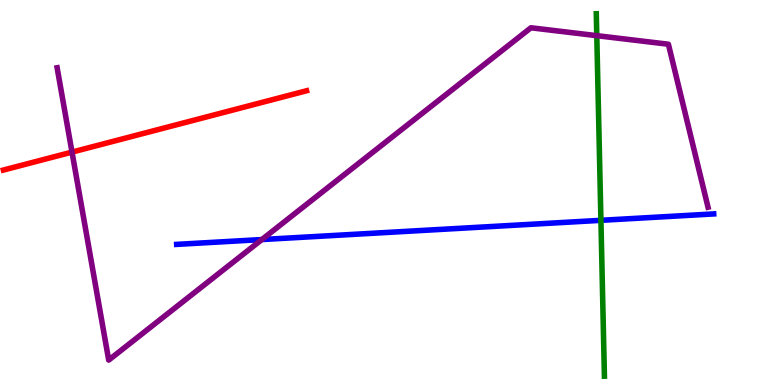[{'lines': ['blue', 'red'], 'intersections': []}, {'lines': ['green', 'red'], 'intersections': []}, {'lines': ['purple', 'red'], 'intersections': [{'x': 0.929, 'y': 6.05}]}, {'lines': ['blue', 'green'], 'intersections': [{'x': 7.75, 'y': 4.28}]}, {'lines': ['blue', 'purple'], 'intersections': [{'x': 3.38, 'y': 3.78}]}, {'lines': ['green', 'purple'], 'intersections': [{'x': 7.7, 'y': 9.07}]}]